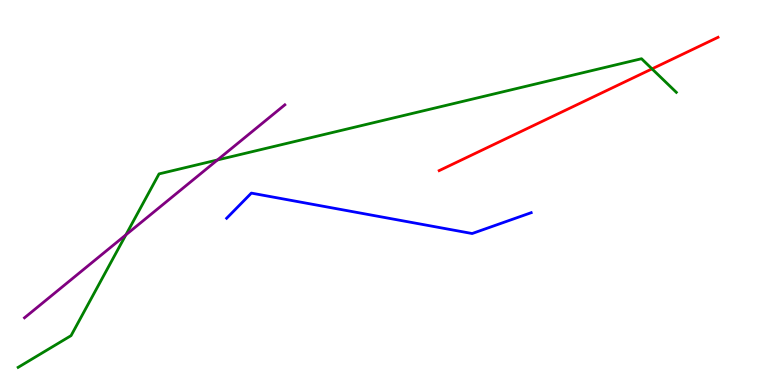[{'lines': ['blue', 'red'], 'intersections': []}, {'lines': ['green', 'red'], 'intersections': [{'x': 8.41, 'y': 8.21}]}, {'lines': ['purple', 'red'], 'intersections': []}, {'lines': ['blue', 'green'], 'intersections': []}, {'lines': ['blue', 'purple'], 'intersections': []}, {'lines': ['green', 'purple'], 'intersections': [{'x': 1.62, 'y': 3.9}, {'x': 2.81, 'y': 5.85}]}]